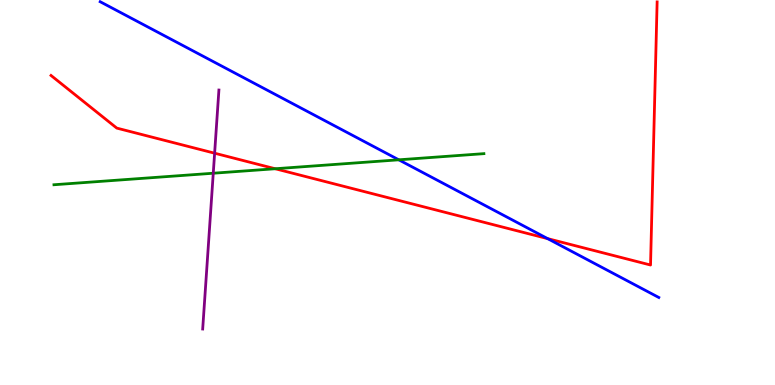[{'lines': ['blue', 'red'], 'intersections': [{'x': 7.07, 'y': 3.8}]}, {'lines': ['green', 'red'], 'intersections': [{'x': 3.55, 'y': 5.62}]}, {'lines': ['purple', 'red'], 'intersections': [{'x': 2.77, 'y': 6.02}]}, {'lines': ['blue', 'green'], 'intersections': [{'x': 5.15, 'y': 5.85}]}, {'lines': ['blue', 'purple'], 'intersections': []}, {'lines': ['green', 'purple'], 'intersections': [{'x': 2.75, 'y': 5.5}]}]